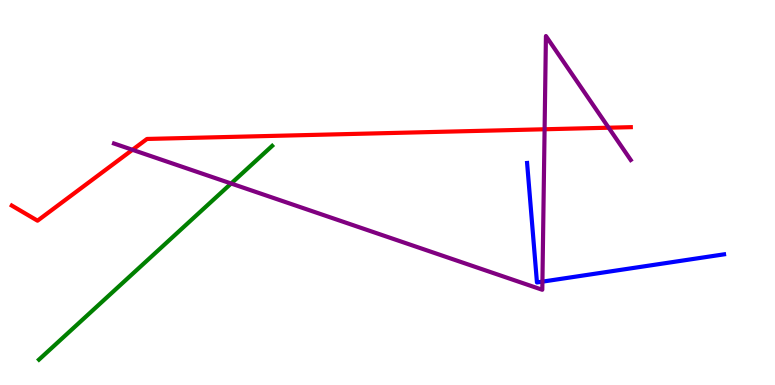[{'lines': ['blue', 'red'], 'intersections': []}, {'lines': ['green', 'red'], 'intersections': []}, {'lines': ['purple', 'red'], 'intersections': [{'x': 1.71, 'y': 6.11}, {'x': 7.03, 'y': 6.64}, {'x': 7.85, 'y': 6.68}]}, {'lines': ['blue', 'green'], 'intersections': []}, {'lines': ['blue', 'purple'], 'intersections': [{'x': 7.0, 'y': 2.68}]}, {'lines': ['green', 'purple'], 'intersections': [{'x': 2.98, 'y': 5.23}]}]